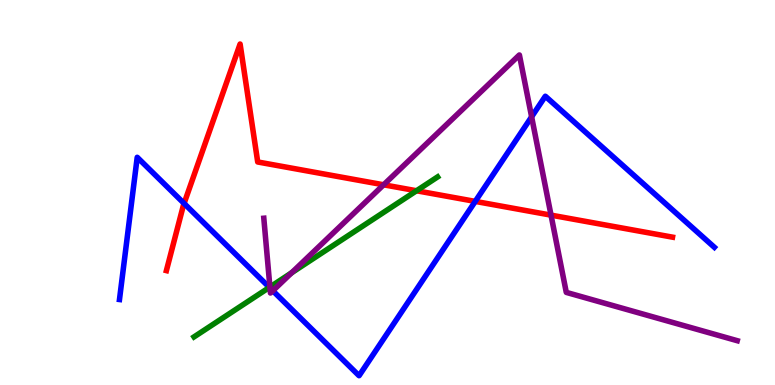[{'lines': ['blue', 'red'], 'intersections': [{'x': 2.38, 'y': 4.72}, {'x': 6.13, 'y': 4.77}]}, {'lines': ['green', 'red'], 'intersections': [{'x': 5.37, 'y': 5.05}]}, {'lines': ['purple', 'red'], 'intersections': [{'x': 4.95, 'y': 5.2}, {'x': 7.11, 'y': 4.41}]}, {'lines': ['blue', 'green'], 'intersections': [{'x': 3.48, 'y': 2.53}]}, {'lines': ['blue', 'purple'], 'intersections': [{'x': 3.48, 'y': 2.52}, {'x': 3.52, 'y': 2.45}, {'x': 6.86, 'y': 6.97}]}, {'lines': ['green', 'purple'], 'intersections': [{'x': 3.48, 'y': 2.54}, {'x': 3.76, 'y': 2.91}]}]